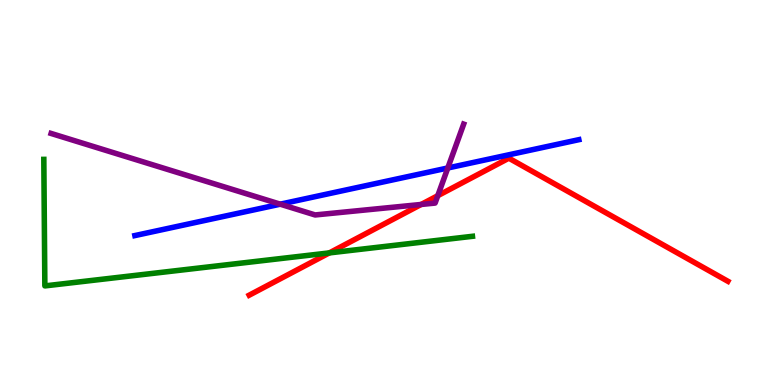[{'lines': ['blue', 'red'], 'intersections': []}, {'lines': ['green', 'red'], 'intersections': [{'x': 4.25, 'y': 3.43}]}, {'lines': ['purple', 'red'], 'intersections': [{'x': 5.43, 'y': 4.69}, {'x': 5.65, 'y': 4.92}]}, {'lines': ['blue', 'green'], 'intersections': []}, {'lines': ['blue', 'purple'], 'intersections': [{'x': 3.62, 'y': 4.7}, {'x': 5.78, 'y': 5.64}]}, {'lines': ['green', 'purple'], 'intersections': []}]